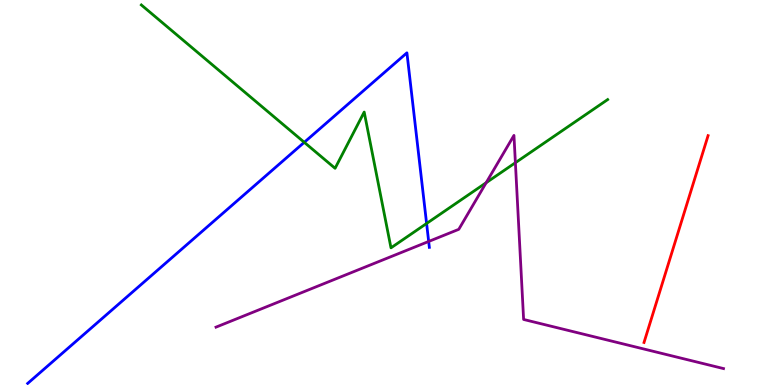[{'lines': ['blue', 'red'], 'intersections': []}, {'lines': ['green', 'red'], 'intersections': []}, {'lines': ['purple', 'red'], 'intersections': []}, {'lines': ['blue', 'green'], 'intersections': [{'x': 3.93, 'y': 6.3}, {'x': 5.5, 'y': 4.2}]}, {'lines': ['blue', 'purple'], 'intersections': [{'x': 5.53, 'y': 3.73}]}, {'lines': ['green', 'purple'], 'intersections': [{'x': 6.27, 'y': 5.25}, {'x': 6.65, 'y': 5.77}]}]